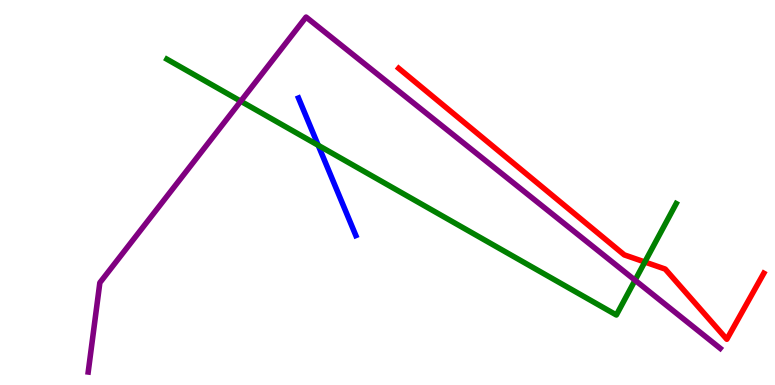[{'lines': ['blue', 'red'], 'intersections': []}, {'lines': ['green', 'red'], 'intersections': [{'x': 8.32, 'y': 3.19}]}, {'lines': ['purple', 'red'], 'intersections': []}, {'lines': ['blue', 'green'], 'intersections': [{'x': 4.11, 'y': 6.23}]}, {'lines': ['blue', 'purple'], 'intersections': []}, {'lines': ['green', 'purple'], 'intersections': [{'x': 3.11, 'y': 7.37}, {'x': 8.19, 'y': 2.72}]}]